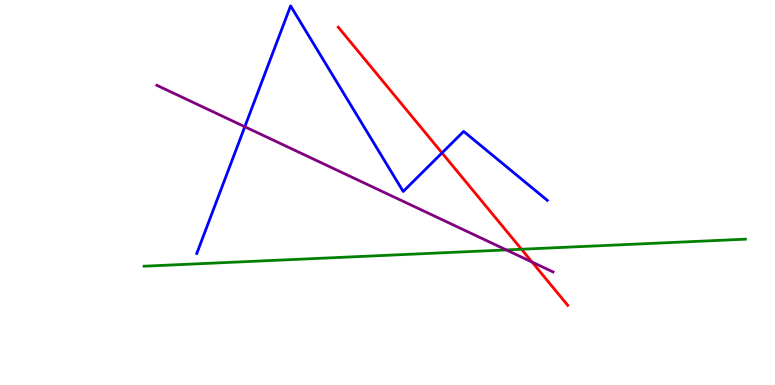[{'lines': ['blue', 'red'], 'intersections': [{'x': 5.7, 'y': 6.03}]}, {'lines': ['green', 'red'], 'intersections': [{'x': 6.73, 'y': 3.53}]}, {'lines': ['purple', 'red'], 'intersections': [{'x': 6.87, 'y': 3.19}]}, {'lines': ['blue', 'green'], 'intersections': []}, {'lines': ['blue', 'purple'], 'intersections': [{'x': 3.16, 'y': 6.71}]}, {'lines': ['green', 'purple'], 'intersections': [{'x': 6.53, 'y': 3.51}]}]